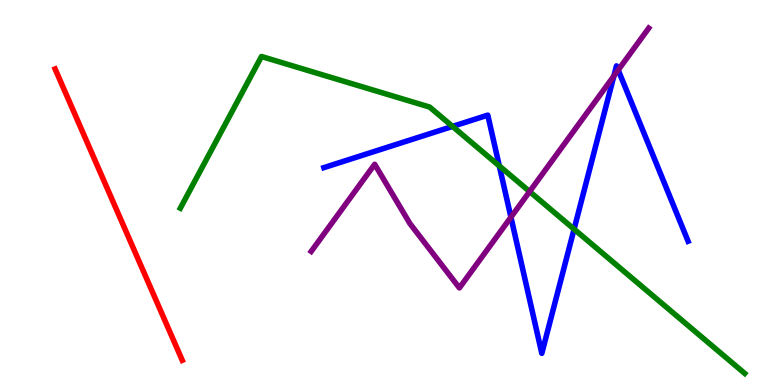[{'lines': ['blue', 'red'], 'intersections': []}, {'lines': ['green', 'red'], 'intersections': []}, {'lines': ['purple', 'red'], 'intersections': []}, {'lines': ['blue', 'green'], 'intersections': [{'x': 5.84, 'y': 6.72}, {'x': 6.44, 'y': 5.69}, {'x': 7.41, 'y': 4.05}]}, {'lines': ['blue', 'purple'], 'intersections': [{'x': 6.59, 'y': 4.36}, {'x': 7.92, 'y': 8.03}, {'x': 7.98, 'y': 8.18}]}, {'lines': ['green', 'purple'], 'intersections': [{'x': 6.83, 'y': 5.02}]}]